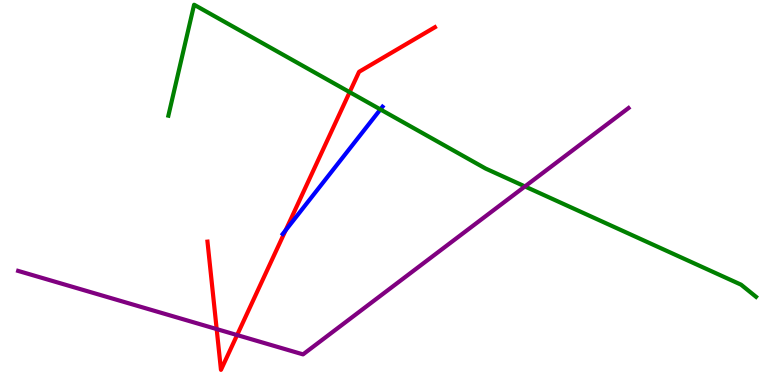[{'lines': ['blue', 'red'], 'intersections': [{'x': 3.69, 'y': 4.02}]}, {'lines': ['green', 'red'], 'intersections': [{'x': 4.51, 'y': 7.61}]}, {'lines': ['purple', 'red'], 'intersections': [{'x': 2.8, 'y': 1.45}, {'x': 3.06, 'y': 1.3}]}, {'lines': ['blue', 'green'], 'intersections': [{'x': 4.91, 'y': 7.16}]}, {'lines': ['blue', 'purple'], 'intersections': []}, {'lines': ['green', 'purple'], 'intersections': [{'x': 6.77, 'y': 5.16}]}]